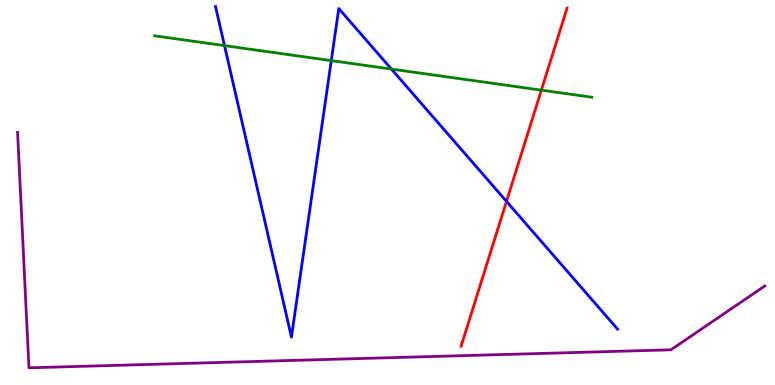[{'lines': ['blue', 'red'], 'intersections': [{'x': 6.54, 'y': 4.77}]}, {'lines': ['green', 'red'], 'intersections': [{'x': 6.99, 'y': 7.66}]}, {'lines': ['purple', 'red'], 'intersections': []}, {'lines': ['blue', 'green'], 'intersections': [{'x': 2.9, 'y': 8.82}, {'x': 4.27, 'y': 8.43}, {'x': 5.05, 'y': 8.21}]}, {'lines': ['blue', 'purple'], 'intersections': []}, {'lines': ['green', 'purple'], 'intersections': []}]